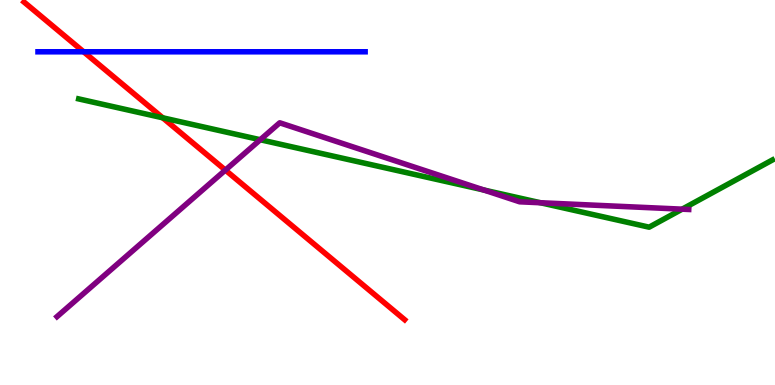[{'lines': ['blue', 'red'], 'intersections': [{'x': 1.08, 'y': 8.65}]}, {'lines': ['green', 'red'], 'intersections': [{'x': 2.1, 'y': 6.94}]}, {'lines': ['purple', 'red'], 'intersections': [{'x': 2.91, 'y': 5.58}]}, {'lines': ['blue', 'green'], 'intersections': []}, {'lines': ['blue', 'purple'], 'intersections': []}, {'lines': ['green', 'purple'], 'intersections': [{'x': 3.36, 'y': 6.37}, {'x': 6.24, 'y': 5.06}, {'x': 6.97, 'y': 4.73}, {'x': 8.8, 'y': 4.57}]}]